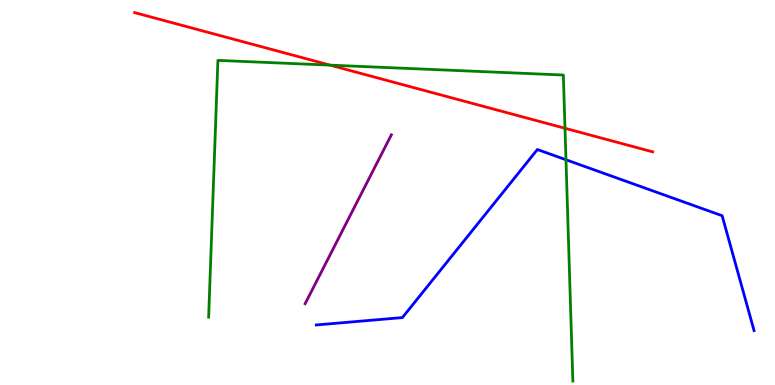[{'lines': ['blue', 'red'], 'intersections': []}, {'lines': ['green', 'red'], 'intersections': [{'x': 4.26, 'y': 8.31}, {'x': 7.29, 'y': 6.67}]}, {'lines': ['purple', 'red'], 'intersections': []}, {'lines': ['blue', 'green'], 'intersections': [{'x': 7.3, 'y': 5.85}]}, {'lines': ['blue', 'purple'], 'intersections': []}, {'lines': ['green', 'purple'], 'intersections': []}]